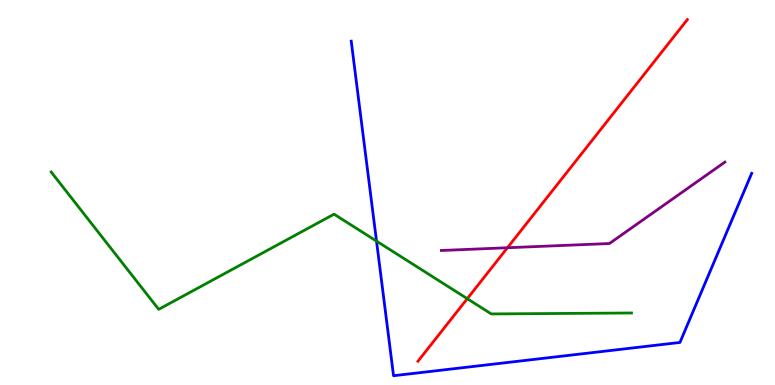[{'lines': ['blue', 'red'], 'intersections': []}, {'lines': ['green', 'red'], 'intersections': [{'x': 6.03, 'y': 2.24}]}, {'lines': ['purple', 'red'], 'intersections': [{'x': 6.55, 'y': 3.57}]}, {'lines': ['blue', 'green'], 'intersections': [{'x': 4.86, 'y': 3.74}]}, {'lines': ['blue', 'purple'], 'intersections': []}, {'lines': ['green', 'purple'], 'intersections': []}]